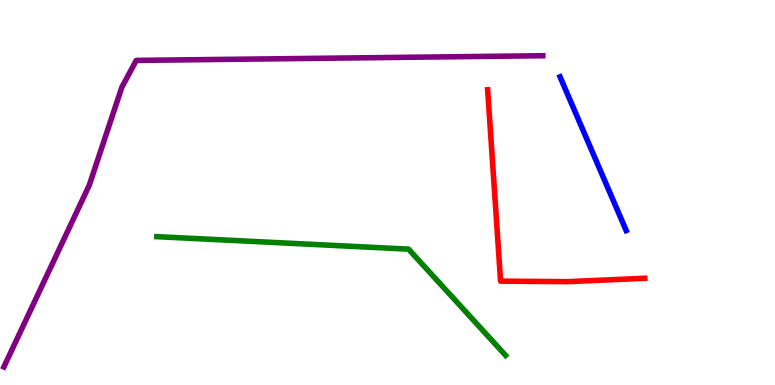[{'lines': ['blue', 'red'], 'intersections': []}, {'lines': ['green', 'red'], 'intersections': []}, {'lines': ['purple', 'red'], 'intersections': []}, {'lines': ['blue', 'green'], 'intersections': []}, {'lines': ['blue', 'purple'], 'intersections': []}, {'lines': ['green', 'purple'], 'intersections': []}]